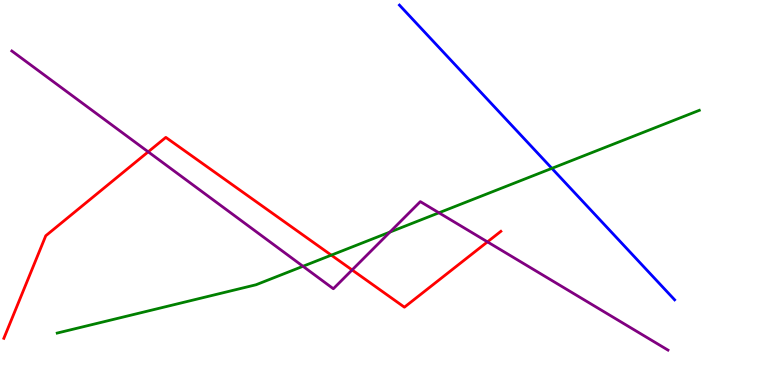[{'lines': ['blue', 'red'], 'intersections': []}, {'lines': ['green', 'red'], 'intersections': [{'x': 4.27, 'y': 3.37}]}, {'lines': ['purple', 'red'], 'intersections': [{'x': 1.91, 'y': 6.06}, {'x': 4.54, 'y': 2.99}, {'x': 6.29, 'y': 3.72}]}, {'lines': ['blue', 'green'], 'intersections': [{'x': 7.12, 'y': 5.63}]}, {'lines': ['blue', 'purple'], 'intersections': []}, {'lines': ['green', 'purple'], 'intersections': [{'x': 3.91, 'y': 3.08}, {'x': 5.03, 'y': 3.97}, {'x': 5.66, 'y': 4.47}]}]